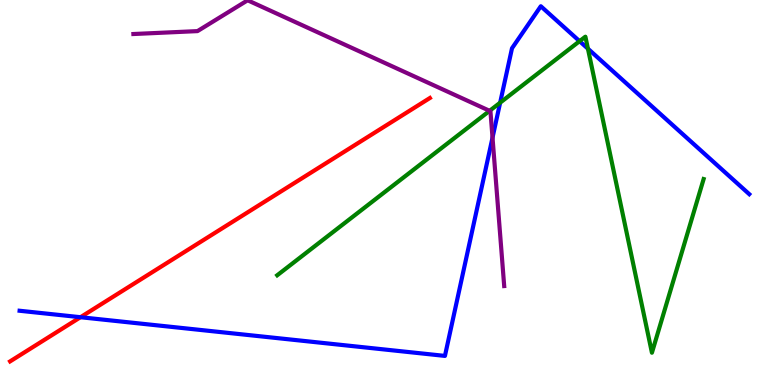[{'lines': ['blue', 'red'], 'intersections': [{'x': 1.04, 'y': 1.76}]}, {'lines': ['green', 'red'], 'intersections': []}, {'lines': ['purple', 'red'], 'intersections': []}, {'lines': ['blue', 'green'], 'intersections': [{'x': 6.45, 'y': 7.33}, {'x': 7.48, 'y': 8.93}, {'x': 7.59, 'y': 8.73}]}, {'lines': ['blue', 'purple'], 'intersections': [{'x': 6.36, 'y': 6.42}]}, {'lines': ['green', 'purple'], 'intersections': [{'x': 6.32, 'y': 7.12}]}]